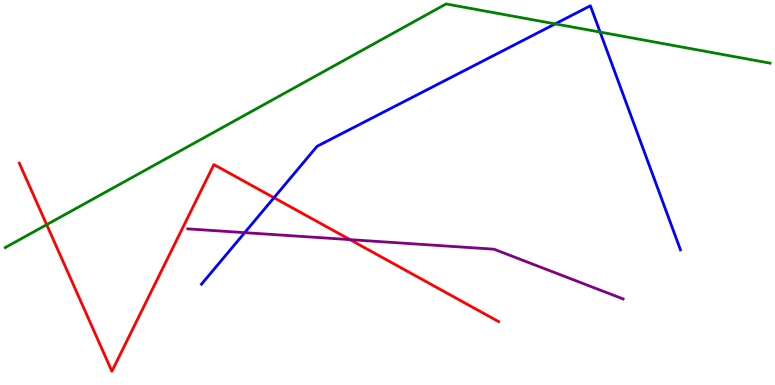[{'lines': ['blue', 'red'], 'intersections': [{'x': 3.54, 'y': 4.86}]}, {'lines': ['green', 'red'], 'intersections': [{'x': 0.602, 'y': 4.16}]}, {'lines': ['purple', 'red'], 'intersections': [{'x': 4.52, 'y': 3.78}]}, {'lines': ['blue', 'green'], 'intersections': [{'x': 7.16, 'y': 9.38}, {'x': 7.74, 'y': 9.17}]}, {'lines': ['blue', 'purple'], 'intersections': [{'x': 3.16, 'y': 3.96}]}, {'lines': ['green', 'purple'], 'intersections': []}]